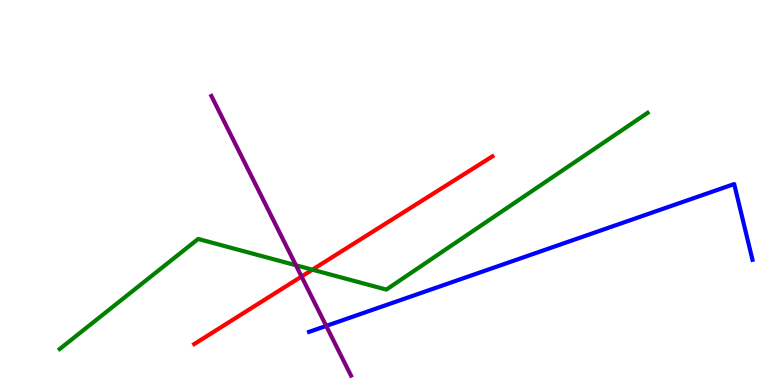[{'lines': ['blue', 'red'], 'intersections': []}, {'lines': ['green', 'red'], 'intersections': [{'x': 4.03, 'y': 2.99}]}, {'lines': ['purple', 'red'], 'intersections': [{'x': 3.89, 'y': 2.82}]}, {'lines': ['blue', 'green'], 'intersections': []}, {'lines': ['blue', 'purple'], 'intersections': [{'x': 4.21, 'y': 1.53}]}, {'lines': ['green', 'purple'], 'intersections': [{'x': 3.82, 'y': 3.11}]}]